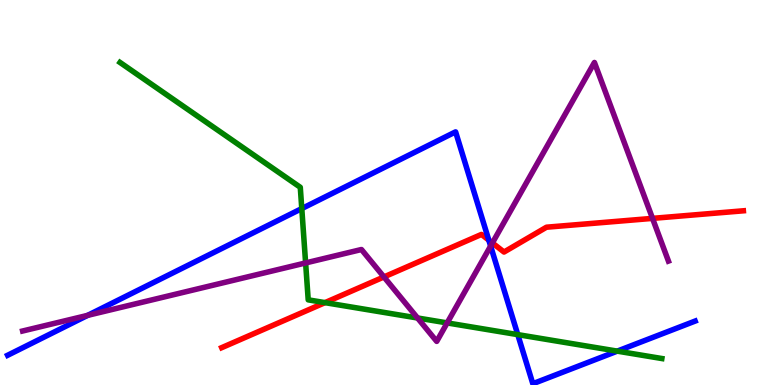[{'lines': ['blue', 'red'], 'intersections': [{'x': 6.31, 'y': 3.76}]}, {'lines': ['green', 'red'], 'intersections': [{'x': 4.19, 'y': 2.14}]}, {'lines': ['purple', 'red'], 'intersections': [{'x': 4.95, 'y': 2.81}, {'x': 6.35, 'y': 3.69}, {'x': 8.42, 'y': 4.33}]}, {'lines': ['blue', 'green'], 'intersections': [{'x': 3.89, 'y': 4.58}, {'x': 6.68, 'y': 1.31}, {'x': 7.96, 'y': 0.88}]}, {'lines': ['blue', 'purple'], 'intersections': [{'x': 1.13, 'y': 1.81}, {'x': 6.33, 'y': 3.61}]}, {'lines': ['green', 'purple'], 'intersections': [{'x': 3.94, 'y': 3.17}, {'x': 5.39, 'y': 1.74}, {'x': 5.77, 'y': 1.61}]}]